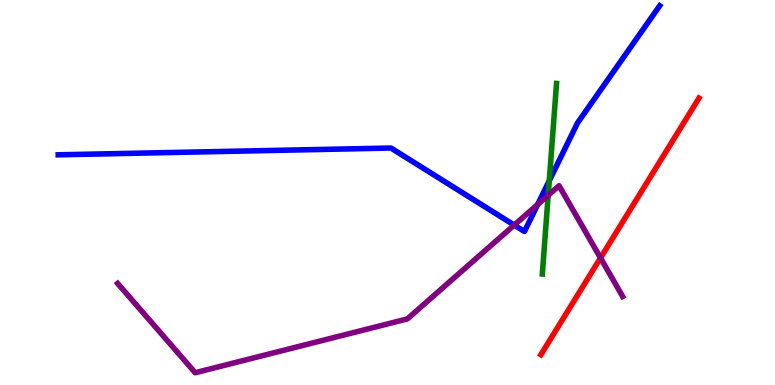[{'lines': ['blue', 'red'], 'intersections': []}, {'lines': ['green', 'red'], 'intersections': []}, {'lines': ['purple', 'red'], 'intersections': [{'x': 7.75, 'y': 3.3}]}, {'lines': ['blue', 'green'], 'intersections': [{'x': 7.09, 'y': 5.31}]}, {'lines': ['blue', 'purple'], 'intersections': [{'x': 6.64, 'y': 4.15}, {'x': 6.94, 'y': 4.69}]}, {'lines': ['green', 'purple'], 'intersections': [{'x': 7.07, 'y': 4.93}]}]